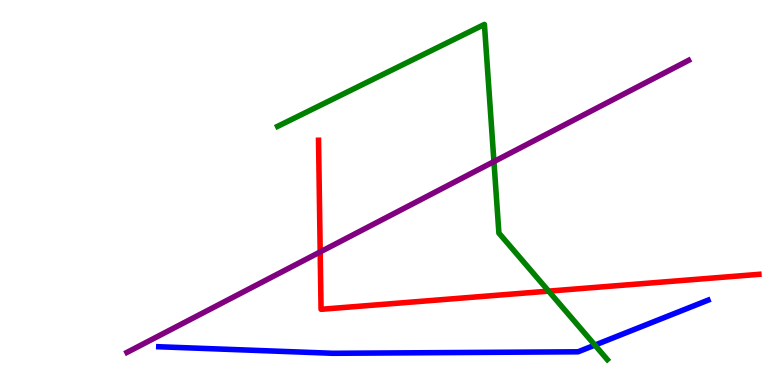[{'lines': ['blue', 'red'], 'intersections': []}, {'lines': ['green', 'red'], 'intersections': [{'x': 7.08, 'y': 2.44}]}, {'lines': ['purple', 'red'], 'intersections': [{'x': 4.13, 'y': 3.46}]}, {'lines': ['blue', 'green'], 'intersections': [{'x': 7.68, 'y': 1.04}]}, {'lines': ['blue', 'purple'], 'intersections': []}, {'lines': ['green', 'purple'], 'intersections': [{'x': 6.37, 'y': 5.8}]}]